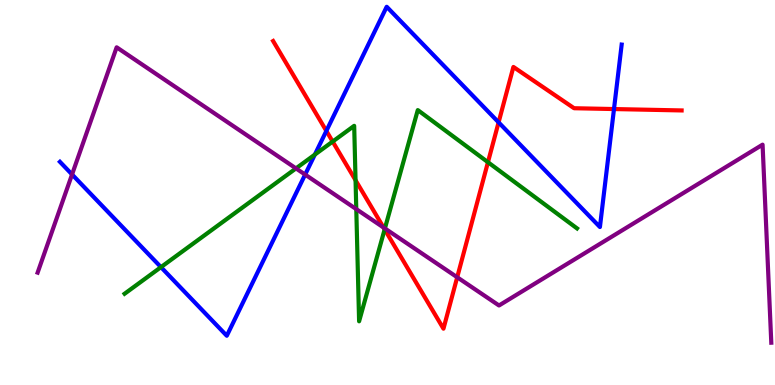[{'lines': ['blue', 'red'], 'intersections': [{'x': 4.21, 'y': 6.6}, {'x': 6.43, 'y': 6.82}, {'x': 7.92, 'y': 7.17}]}, {'lines': ['green', 'red'], 'intersections': [{'x': 4.29, 'y': 6.32}, {'x': 4.59, 'y': 5.32}, {'x': 4.96, 'y': 4.04}, {'x': 6.3, 'y': 5.79}]}, {'lines': ['purple', 'red'], 'intersections': [{'x': 4.95, 'y': 4.09}, {'x': 5.9, 'y': 2.8}]}, {'lines': ['blue', 'green'], 'intersections': [{'x': 2.08, 'y': 3.06}, {'x': 4.06, 'y': 5.98}]}, {'lines': ['blue', 'purple'], 'intersections': [{'x': 0.93, 'y': 5.47}, {'x': 3.94, 'y': 5.47}]}, {'lines': ['green', 'purple'], 'intersections': [{'x': 3.82, 'y': 5.63}, {'x': 4.6, 'y': 4.57}, {'x': 4.97, 'y': 4.07}]}]